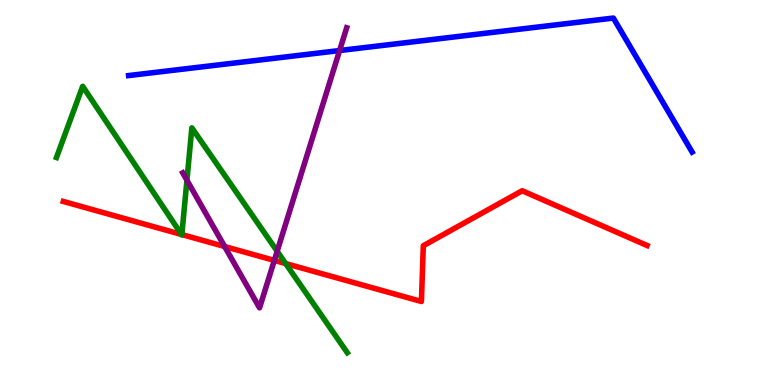[{'lines': ['blue', 'red'], 'intersections': []}, {'lines': ['green', 'red'], 'intersections': [{'x': 2.34, 'y': 3.91}, {'x': 2.35, 'y': 3.91}, {'x': 3.69, 'y': 3.15}]}, {'lines': ['purple', 'red'], 'intersections': [{'x': 2.9, 'y': 3.6}, {'x': 3.54, 'y': 3.24}]}, {'lines': ['blue', 'green'], 'intersections': []}, {'lines': ['blue', 'purple'], 'intersections': [{'x': 4.38, 'y': 8.69}]}, {'lines': ['green', 'purple'], 'intersections': [{'x': 2.41, 'y': 5.32}, {'x': 3.58, 'y': 3.47}]}]